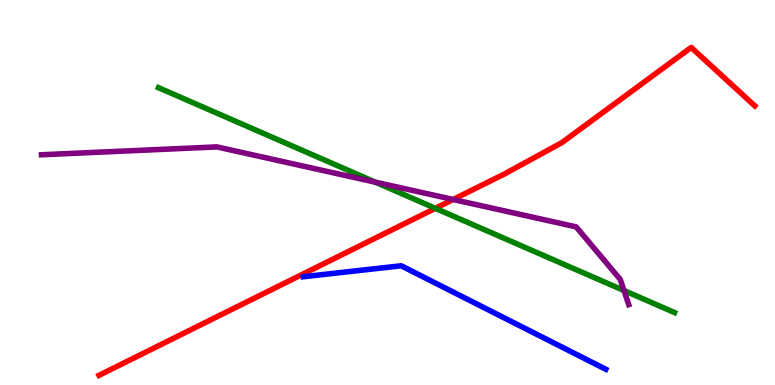[{'lines': ['blue', 'red'], 'intersections': []}, {'lines': ['green', 'red'], 'intersections': [{'x': 5.62, 'y': 4.59}]}, {'lines': ['purple', 'red'], 'intersections': [{'x': 5.85, 'y': 4.82}]}, {'lines': ['blue', 'green'], 'intersections': []}, {'lines': ['blue', 'purple'], 'intersections': []}, {'lines': ['green', 'purple'], 'intersections': [{'x': 4.84, 'y': 5.27}, {'x': 8.05, 'y': 2.45}]}]